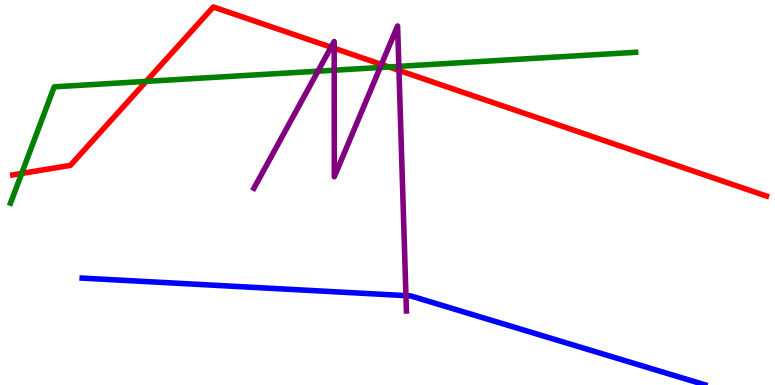[{'lines': ['blue', 'red'], 'intersections': []}, {'lines': ['green', 'red'], 'intersections': [{'x': 0.28, 'y': 5.5}, {'x': 1.89, 'y': 7.89}, {'x': 5.02, 'y': 8.26}]}, {'lines': ['purple', 'red'], 'intersections': [{'x': 4.27, 'y': 8.77}, {'x': 4.31, 'y': 8.75}, {'x': 4.92, 'y': 8.33}, {'x': 5.15, 'y': 8.17}]}, {'lines': ['blue', 'green'], 'intersections': []}, {'lines': ['blue', 'purple'], 'intersections': [{'x': 5.24, 'y': 2.32}]}, {'lines': ['green', 'purple'], 'intersections': [{'x': 4.1, 'y': 8.15}, {'x': 4.31, 'y': 8.18}, {'x': 4.91, 'y': 8.25}, {'x': 5.15, 'y': 8.28}]}]